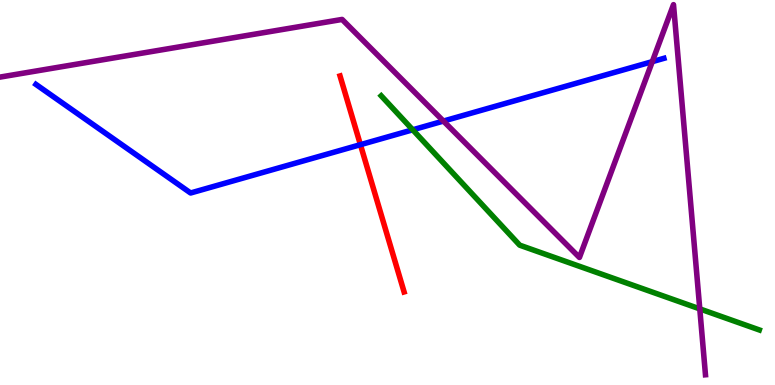[{'lines': ['blue', 'red'], 'intersections': [{'x': 4.65, 'y': 6.24}]}, {'lines': ['green', 'red'], 'intersections': []}, {'lines': ['purple', 'red'], 'intersections': []}, {'lines': ['blue', 'green'], 'intersections': [{'x': 5.33, 'y': 6.63}]}, {'lines': ['blue', 'purple'], 'intersections': [{'x': 5.72, 'y': 6.86}, {'x': 8.42, 'y': 8.4}]}, {'lines': ['green', 'purple'], 'intersections': [{'x': 9.03, 'y': 1.98}]}]